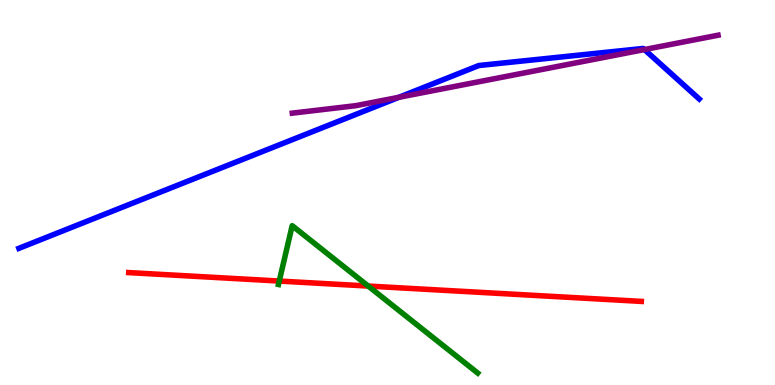[{'lines': ['blue', 'red'], 'intersections': []}, {'lines': ['green', 'red'], 'intersections': [{'x': 3.6, 'y': 2.7}, {'x': 4.75, 'y': 2.57}]}, {'lines': ['purple', 'red'], 'intersections': []}, {'lines': ['blue', 'green'], 'intersections': []}, {'lines': ['blue', 'purple'], 'intersections': [{'x': 5.15, 'y': 7.47}, {'x': 8.32, 'y': 8.71}]}, {'lines': ['green', 'purple'], 'intersections': []}]